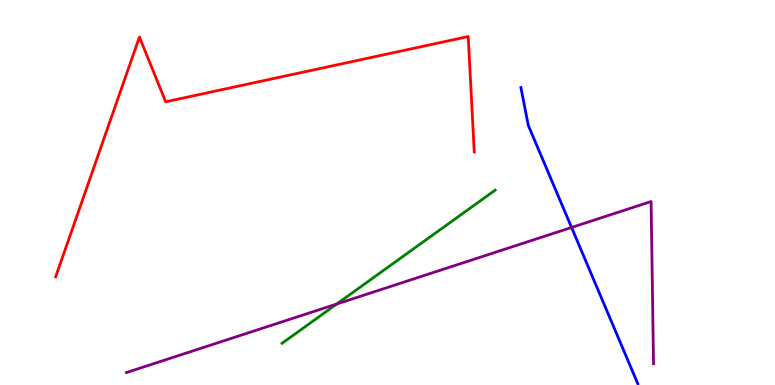[{'lines': ['blue', 'red'], 'intersections': []}, {'lines': ['green', 'red'], 'intersections': []}, {'lines': ['purple', 'red'], 'intersections': []}, {'lines': ['blue', 'green'], 'intersections': []}, {'lines': ['blue', 'purple'], 'intersections': [{'x': 7.37, 'y': 4.09}]}, {'lines': ['green', 'purple'], 'intersections': [{'x': 4.35, 'y': 2.1}]}]